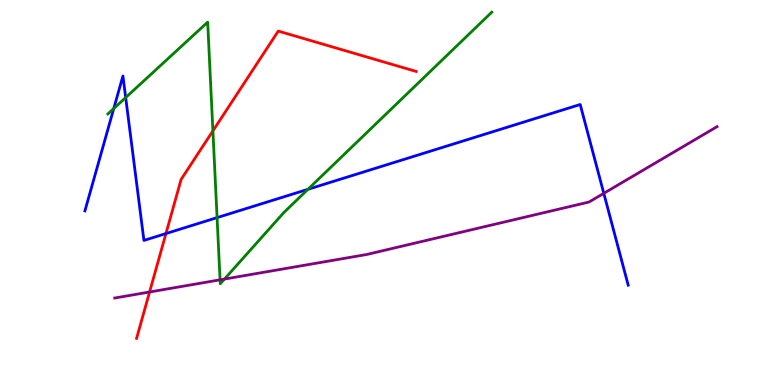[{'lines': ['blue', 'red'], 'intersections': [{'x': 2.14, 'y': 3.93}]}, {'lines': ['green', 'red'], 'intersections': [{'x': 2.75, 'y': 6.6}]}, {'lines': ['purple', 'red'], 'intersections': [{'x': 1.93, 'y': 2.42}]}, {'lines': ['blue', 'green'], 'intersections': [{'x': 1.47, 'y': 7.18}, {'x': 1.62, 'y': 7.47}, {'x': 2.8, 'y': 4.35}, {'x': 3.97, 'y': 5.08}]}, {'lines': ['blue', 'purple'], 'intersections': [{'x': 7.79, 'y': 4.98}]}, {'lines': ['green', 'purple'], 'intersections': [{'x': 2.84, 'y': 2.73}, {'x': 2.9, 'y': 2.75}]}]